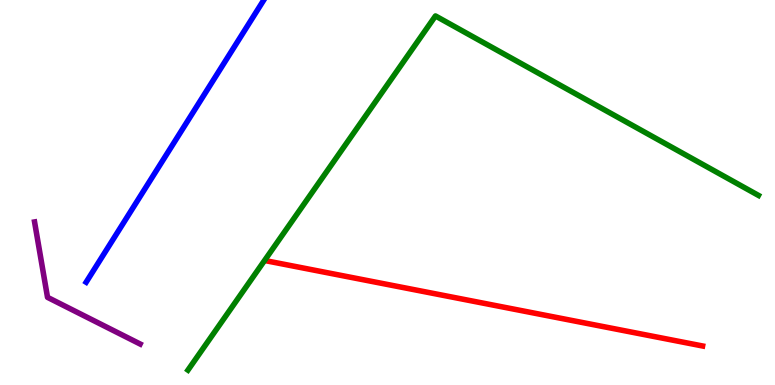[{'lines': ['blue', 'red'], 'intersections': []}, {'lines': ['green', 'red'], 'intersections': []}, {'lines': ['purple', 'red'], 'intersections': []}, {'lines': ['blue', 'green'], 'intersections': []}, {'lines': ['blue', 'purple'], 'intersections': []}, {'lines': ['green', 'purple'], 'intersections': []}]